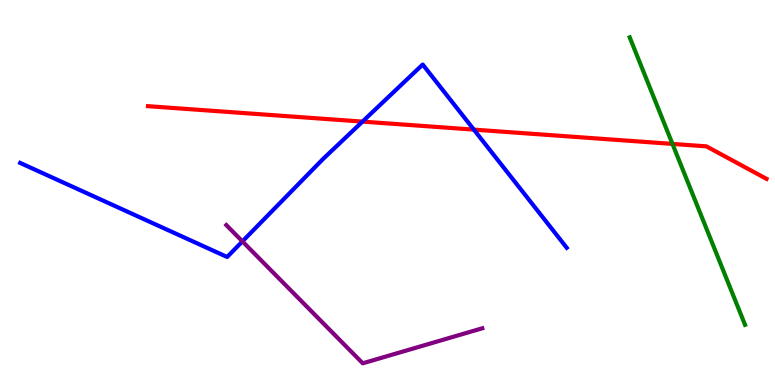[{'lines': ['blue', 'red'], 'intersections': [{'x': 4.68, 'y': 6.84}, {'x': 6.11, 'y': 6.63}]}, {'lines': ['green', 'red'], 'intersections': [{'x': 8.68, 'y': 6.26}]}, {'lines': ['purple', 'red'], 'intersections': []}, {'lines': ['blue', 'green'], 'intersections': []}, {'lines': ['blue', 'purple'], 'intersections': [{'x': 3.13, 'y': 3.73}]}, {'lines': ['green', 'purple'], 'intersections': []}]